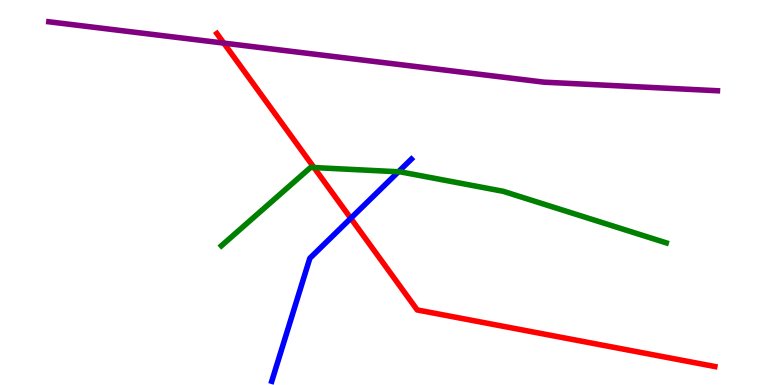[{'lines': ['blue', 'red'], 'intersections': [{'x': 4.53, 'y': 4.33}]}, {'lines': ['green', 'red'], 'intersections': [{'x': 4.05, 'y': 5.65}]}, {'lines': ['purple', 'red'], 'intersections': [{'x': 2.89, 'y': 8.88}]}, {'lines': ['blue', 'green'], 'intersections': [{'x': 5.14, 'y': 5.54}]}, {'lines': ['blue', 'purple'], 'intersections': []}, {'lines': ['green', 'purple'], 'intersections': []}]